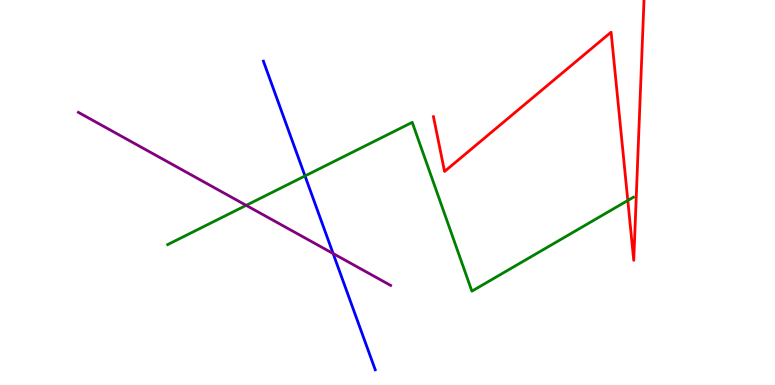[{'lines': ['blue', 'red'], 'intersections': []}, {'lines': ['green', 'red'], 'intersections': [{'x': 8.1, 'y': 4.79}]}, {'lines': ['purple', 'red'], 'intersections': []}, {'lines': ['blue', 'green'], 'intersections': [{'x': 3.94, 'y': 5.43}]}, {'lines': ['blue', 'purple'], 'intersections': [{'x': 4.3, 'y': 3.42}]}, {'lines': ['green', 'purple'], 'intersections': [{'x': 3.18, 'y': 4.67}]}]